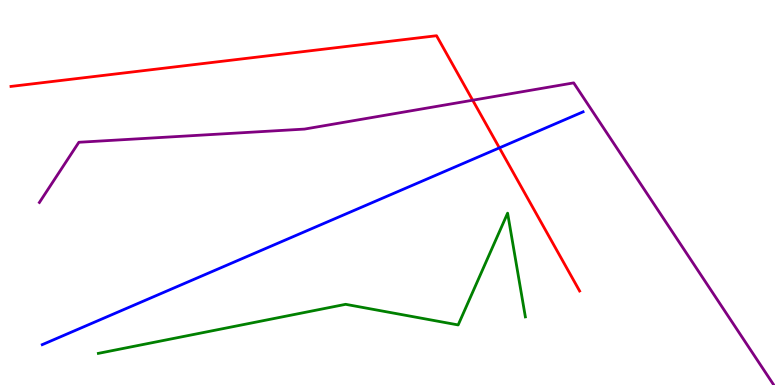[{'lines': ['blue', 'red'], 'intersections': [{'x': 6.44, 'y': 6.16}]}, {'lines': ['green', 'red'], 'intersections': []}, {'lines': ['purple', 'red'], 'intersections': [{'x': 6.1, 'y': 7.4}]}, {'lines': ['blue', 'green'], 'intersections': []}, {'lines': ['blue', 'purple'], 'intersections': []}, {'lines': ['green', 'purple'], 'intersections': []}]